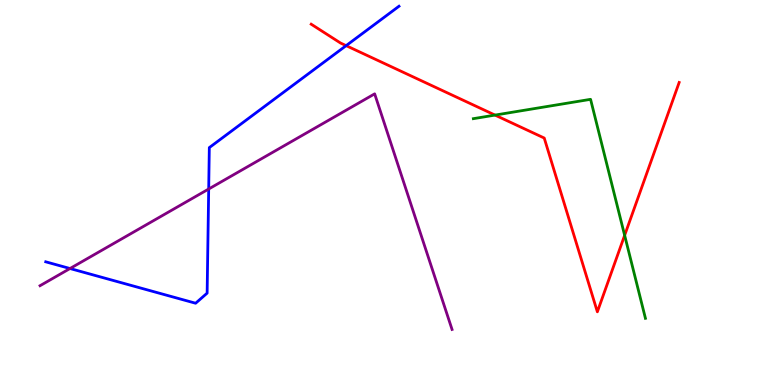[{'lines': ['blue', 'red'], 'intersections': [{'x': 4.47, 'y': 8.81}]}, {'lines': ['green', 'red'], 'intersections': [{'x': 6.39, 'y': 7.01}, {'x': 8.06, 'y': 3.89}]}, {'lines': ['purple', 'red'], 'intersections': []}, {'lines': ['blue', 'green'], 'intersections': []}, {'lines': ['blue', 'purple'], 'intersections': [{'x': 0.903, 'y': 3.03}, {'x': 2.69, 'y': 5.09}]}, {'lines': ['green', 'purple'], 'intersections': []}]